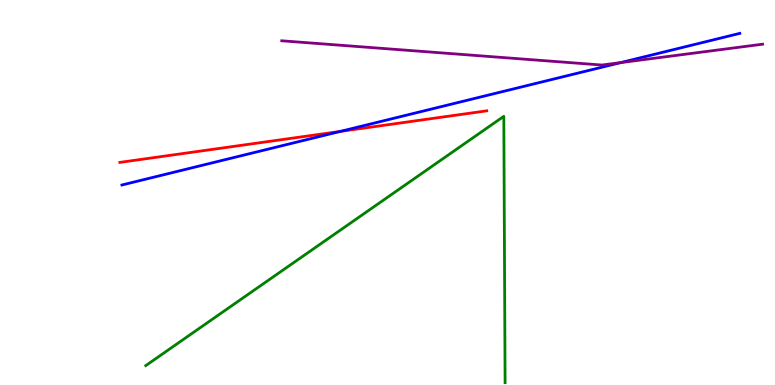[{'lines': ['blue', 'red'], 'intersections': [{'x': 4.39, 'y': 6.59}]}, {'lines': ['green', 'red'], 'intersections': []}, {'lines': ['purple', 'red'], 'intersections': []}, {'lines': ['blue', 'green'], 'intersections': []}, {'lines': ['blue', 'purple'], 'intersections': [{'x': 8.01, 'y': 8.37}]}, {'lines': ['green', 'purple'], 'intersections': []}]